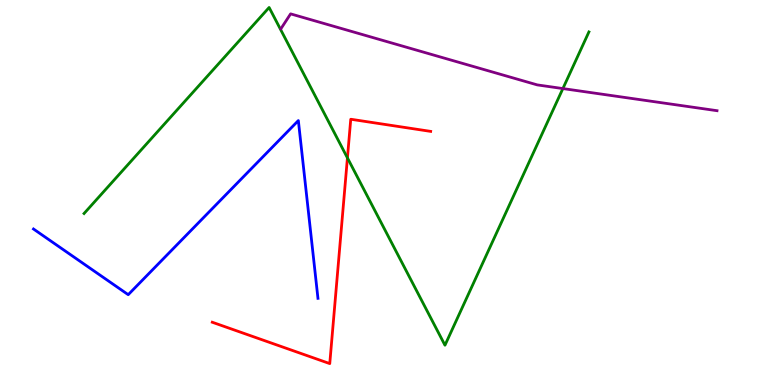[{'lines': ['blue', 'red'], 'intersections': []}, {'lines': ['green', 'red'], 'intersections': [{'x': 4.48, 'y': 5.9}]}, {'lines': ['purple', 'red'], 'intersections': []}, {'lines': ['blue', 'green'], 'intersections': []}, {'lines': ['blue', 'purple'], 'intersections': []}, {'lines': ['green', 'purple'], 'intersections': [{'x': 7.26, 'y': 7.7}]}]